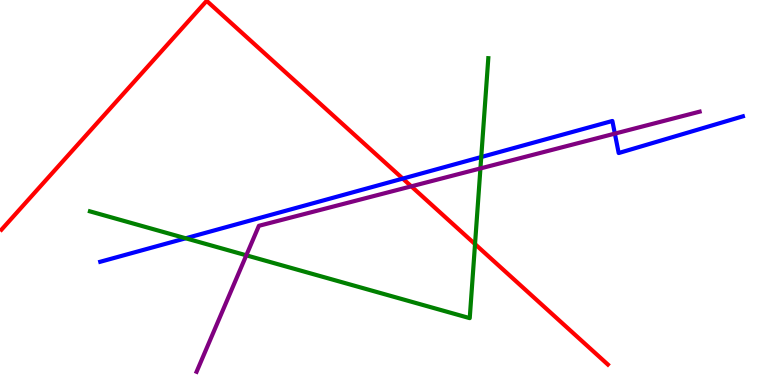[{'lines': ['blue', 'red'], 'intersections': [{'x': 5.2, 'y': 5.36}]}, {'lines': ['green', 'red'], 'intersections': [{'x': 6.13, 'y': 3.66}]}, {'lines': ['purple', 'red'], 'intersections': [{'x': 5.31, 'y': 5.16}]}, {'lines': ['blue', 'green'], 'intersections': [{'x': 2.4, 'y': 3.81}, {'x': 6.21, 'y': 5.92}]}, {'lines': ['blue', 'purple'], 'intersections': [{'x': 7.93, 'y': 6.53}]}, {'lines': ['green', 'purple'], 'intersections': [{'x': 3.18, 'y': 3.37}, {'x': 6.2, 'y': 5.63}]}]